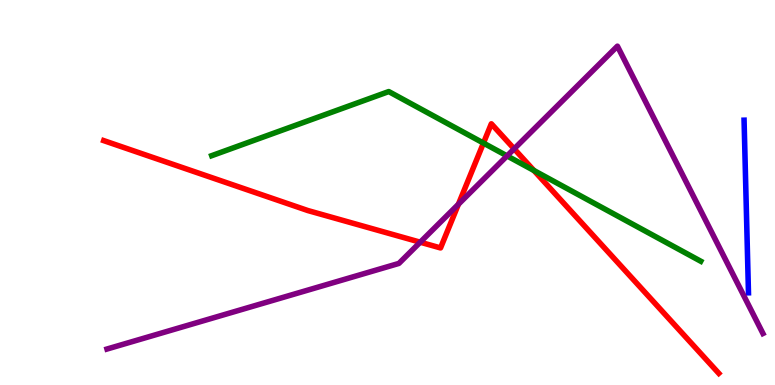[{'lines': ['blue', 'red'], 'intersections': []}, {'lines': ['green', 'red'], 'intersections': [{'x': 6.24, 'y': 6.28}, {'x': 6.89, 'y': 5.57}]}, {'lines': ['purple', 'red'], 'intersections': [{'x': 5.42, 'y': 3.71}, {'x': 5.92, 'y': 4.69}, {'x': 6.63, 'y': 6.13}]}, {'lines': ['blue', 'green'], 'intersections': []}, {'lines': ['blue', 'purple'], 'intersections': []}, {'lines': ['green', 'purple'], 'intersections': [{'x': 6.54, 'y': 5.95}]}]